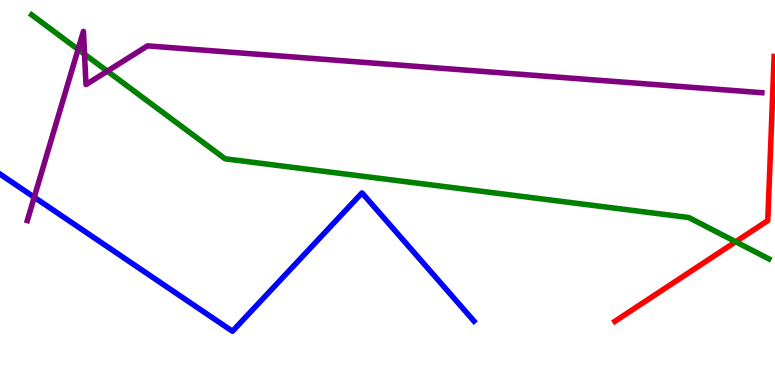[{'lines': ['blue', 'red'], 'intersections': []}, {'lines': ['green', 'red'], 'intersections': [{'x': 9.49, 'y': 3.72}]}, {'lines': ['purple', 'red'], 'intersections': []}, {'lines': ['blue', 'green'], 'intersections': []}, {'lines': ['blue', 'purple'], 'intersections': [{'x': 0.442, 'y': 4.88}]}, {'lines': ['green', 'purple'], 'intersections': [{'x': 1.01, 'y': 8.72}, {'x': 1.09, 'y': 8.59}, {'x': 1.39, 'y': 8.15}]}]